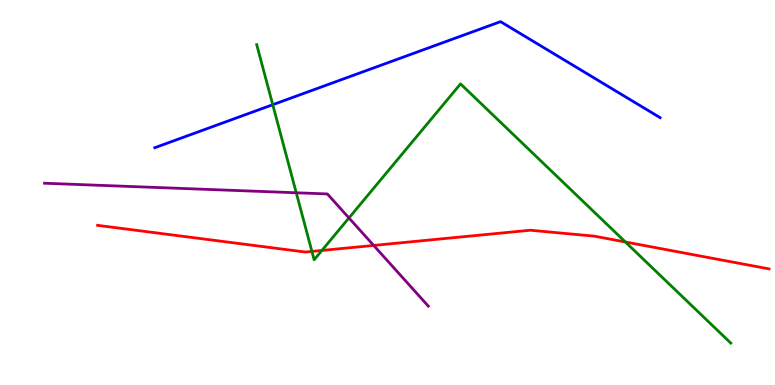[{'lines': ['blue', 'red'], 'intersections': []}, {'lines': ['green', 'red'], 'intersections': [{'x': 4.02, 'y': 3.47}, {'x': 4.15, 'y': 3.49}, {'x': 8.07, 'y': 3.71}]}, {'lines': ['purple', 'red'], 'intersections': [{'x': 4.82, 'y': 3.63}]}, {'lines': ['blue', 'green'], 'intersections': [{'x': 3.52, 'y': 7.28}]}, {'lines': ['blue', 'purple'], 'intersections': []}, {'lines': ['green', 'purple'], 'intersections': [{'x': 3.82, 'y': 4.99}, {'x': 4.5, 'y': 4.34}]}]